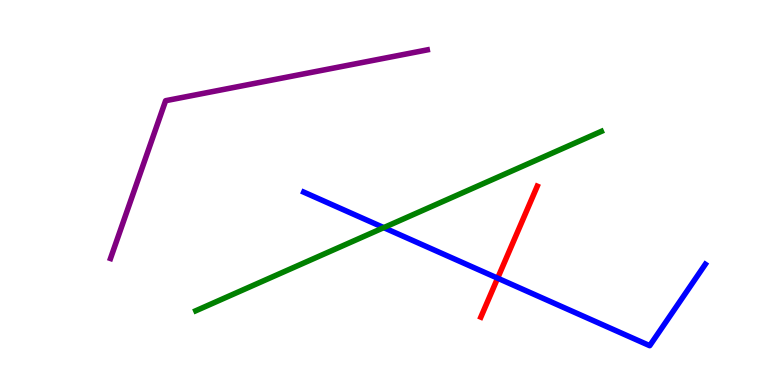[{'lines': ['blue', 'red'], 'intersections': [{'x': 6.42, 'y': 2.77}]}, {'lines': ['green', 'red'], 'intersections': []}, {'lines': ['purple', 'red'], 'intersections': []}, {'lines': ['blue', 'green'], 'intersections': [{'x': 4.95, 'y': 4.09}]}, {'lines': ['blue', 'purple'], 'intersections': []}, {'lines': ['green', 'purple'], 'intersections': []}]